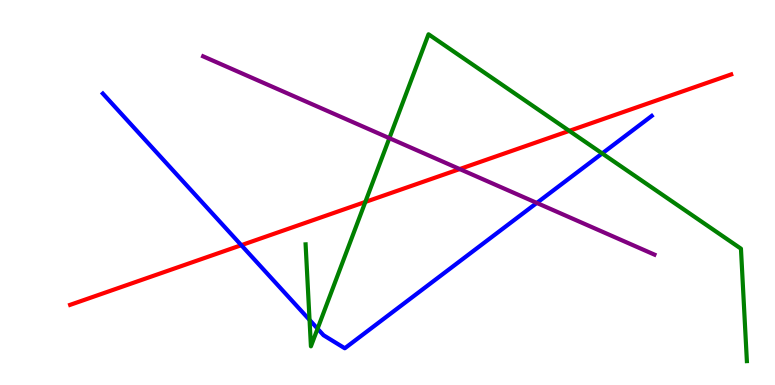[{'lines': ['blue', 'red'], 'intersections': [{'x': 3.11, 'y': 3.63}]}, {'lines': ['green', 'red'], 'intersections': [{'x': 4.71, 'y': 4.75}, {'x': 7.35, 'y': 6.6}]}, {'lines': ['purple', 'red'], 'intersections': [{'x': 5.93, 'y': 5.61}]}, {'lines': ['blue', 'green'], 'intersections': [{'x': 3.99, 'y': 1.69}, {'x': 4.1, 'y': 1.46}, {'x': 7.77, 'y': 6.01}]}, {'lines': ['blue', 'purple'], 'intersections': [{'x': 6.93, 'y': 4.73}]}, {'lines': ['green', 'purple'], 'intersections': [{'x': 5.02, 'y': 6.41}]}]